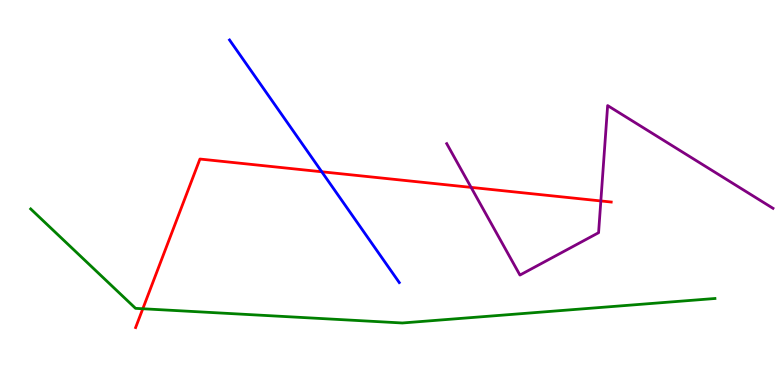[{'lines': ['blue', 'red'], 'intersections': [{'x': 4.15, 'y': 5.54}]}, {'lines': ['green', 'red'], 'intersections': [{'x': 1.84, 'y': 1.98}]}, {'lines': ['purple', 'red'], 'intersections': [{'x': 6.08, 'y': 5.13}, {'x': 7.75, 'y': 4.78}]}, {'lines': ['blue', 'green'], 'intersections': []}, {'lines': ['blue', 'purple'], 'intersections': []}, {'lines': ['green', 'purple'], 'intersections': []}]